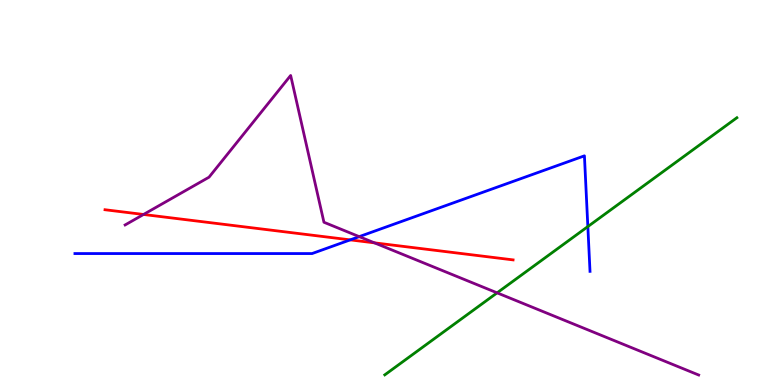[{'lines': ['blue', 'red'], 'intersections': [{'x': 4.52, 'y': 3.77}]}, {'lines': ['green', 'red'], 'intersections': []}, {'lines': ['purple', 'red'], 'intersections': [{'x': 1.85, 'y': 4.43}, {'x': 4.83, 'y': 3.69}]}, {'lines': ['blue', 'green'], 'intersections': [{'x': 7.59, 'y': 4.11}]}, {'lines': ['blue', 'purple'], 'intersections': [{'x': 4.64, 'y': 3.85}]}, {'lines': ['green', 'purple'], 'intersections': [{'x': 6.41, 'y': 2.39}]}]